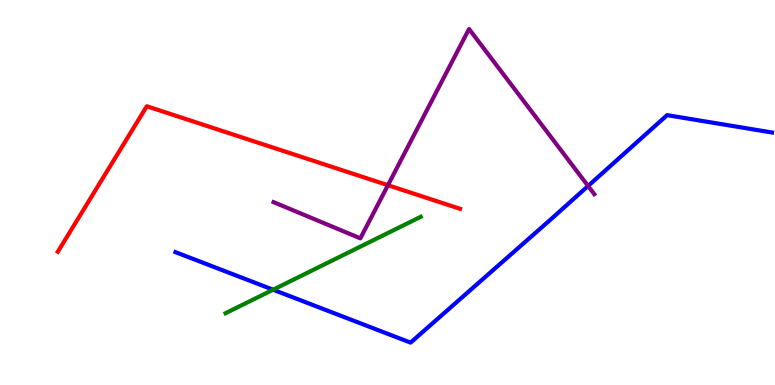[{'lines': ['blue', 'red'], 'intersections': []}, {'lines': ['green', 'red'], 'intersections': []}, {'lines': ['purple', 'red'], 'intersections': [{'x': 5.01, 'y': 5.19}]}, {'lines': ['blue', 'green'], 'intersections': [{'x': 3.52, 'y': 2.47}]}, {'lines': ['blue', 'purple'], 'intersections': [{'x': 7.59, 'y': 5.17}]}, {'lines': ['green', 'purple'], 'intersections': []}]